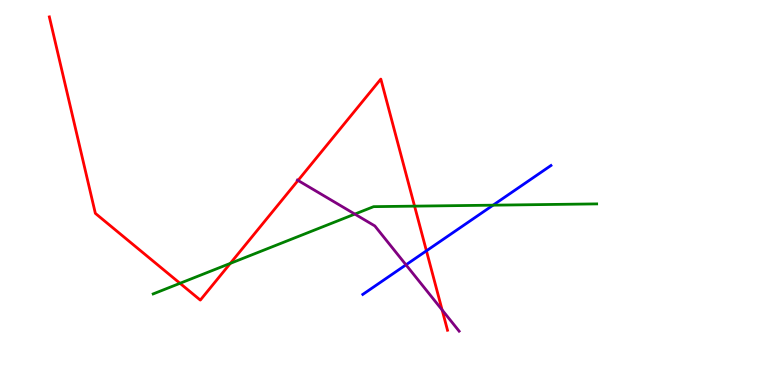[{'lines': ['blue', 'red'], 'intersections': [{'x': 5.5, 'y': 3.49}]}, {'lines': ['green', 'red'], 'intersections': [{'x': 2.32, 'y': 2.64}, {'x': 2.97, 'y': 3.16}, {'x': 5.35, 'y': 4.65}]}, {'lines': ['purple', 'red'], 'intersections': [{'x': 3.85, 'y': 5.31}, {'x': 5.7, 'y': 1.95}]}, {'lines': ['blue', 'green'], 'intersections': [{'x': 6.36, 'y': 4.67}]}, {'lines': ['blue', 'purple'], 'intersections': [{'x': 5.24, 'y': 3.12}]}, {'lines': ['green', 'purple'], 'intersections': [{'x': 4.58, 'y': 4.44}]}]